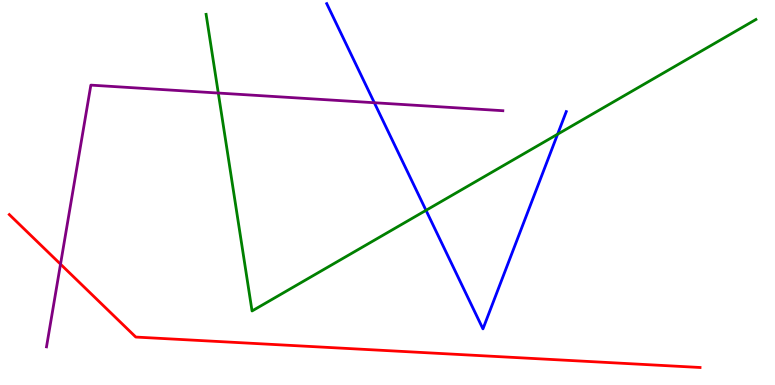[{'lines': ['blue', 'red'], 'intersections': []}, {'lines': ['green', 'red'], 'intersections': []}, {'lines': ['purple', 'red'], 'intersections': [{'x': 0.781, 'y': 3.14}]}, {'lines': ['blue', 'green'], 'intersections': [{'x': 5.5, 'y': 4.54}, {'x': 7.19, 'y': 6.51}]}, {'lines': ['blue', 'purple'], 'intersections': [{'x': 4.83, 'y': 7.33}]}, {'lines': ['green', 'purple'], 'intersections': [{'x': 2.82, 'y': 7.58}]}]